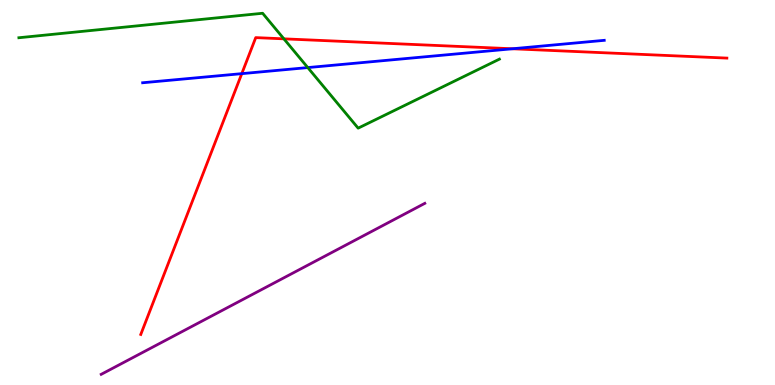[{'lines': ['blue', 'red'], 'intersections': [{'x': 3.12, 'y': 8.09}, {'x': 6.61, 'y': 8.73}]}, {'lines': ['green', 'red'], 'intersections': [{'x': 3.66, 'y': 8.99}]}, {'lines': ['purple', 'red'], 'intersections': []}, {'lines': ['blue', 'green'], 'intersections': [{'x': 3.97, 'y': 8.24}]}, {'lines': ['blue', 'purple'], 'intersections': []}, {'lines': ['green', 'purple'], 'intersections': []}]